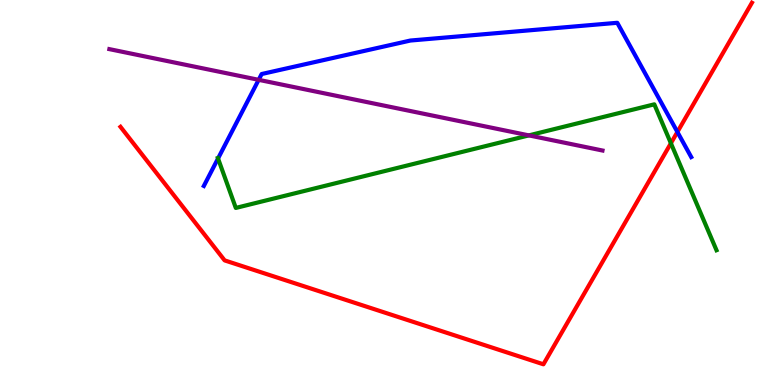[{'lines': ['blue', 'red'], 'intersections': [{'x': 8.74, 'y': 6.57}]}, {'lines': ['green', 'red'], 'intersections': [{'x': 8.66, 'y': 6.28}]}, {'lines': ['purple', 'red'], 'intersections': []}, {'lines': ['blue', 'green'], 'intersections': [{'x': 2.81, 'y': 5.88}]}, {'lines': ['blue', 'purple'], 'intersections': [{'x': 3.34, 'y': 7.93}]}, {'lines': ['green', 'purple'], 'intersections': [{'x': 6.82, 'y': 6.48}]}]